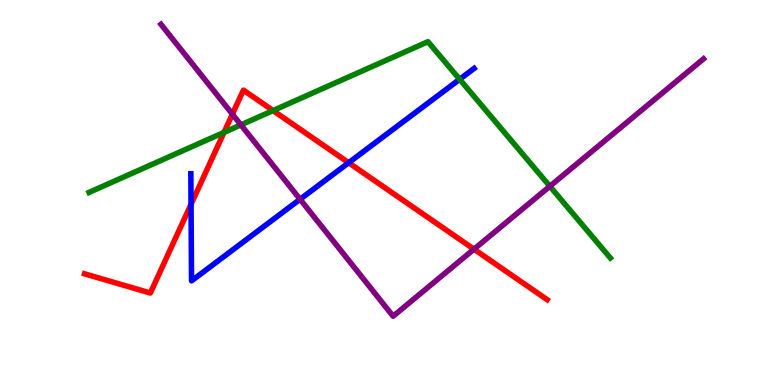[{'lines': ['blue', 'red'], 'intersections': [{'x': 2.47, 'y': 4.69}, {'x': 4.5, 'y': 5.77}]}, {'lines': ['green', 'red'], 'intersections': [{'x': 2.89, 'y': 6.56}, {'x': 3.52, 'y': 7.13}]}, {'lines': ['purple', 'red'], 'intersections': [{'x': 3.0, 'y': 7.03}, {'x': 6.12, 'y': 3.53}]}, {'lines': ['blue', 'green'], 'intersections': [{'x': 5.93, 'y': 7.94}]}, {'lines': ['blue', 'purple'], 'intersections': [{'x': 3.87, 'y': 4.82}]}, {'lines': ['green', 'purple'], 'intersections': [{'x': 3.11, 'y': 6.76}, {'x': 7.09, 'y': 5.16}]}]